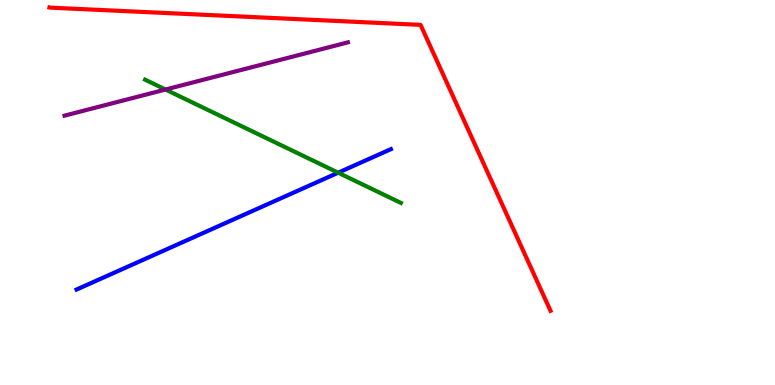[{'lines': ['blue', 'red'], 'intersections': []}, {'lines': ['green', 'red'], 'intersections': []}, {'lines': ['purple', 'red'], 'intersections': []}, {'lines': ['blue', 'green'], 'intersections': [{'x': 4.36, 'y': 5.51}]}, {'lines': ['blue', 'purple'], 'intersections': []}, {'lines': ['green', 'purple'], 'intersections': [{'x': 2.14, 'y': 7.67}]}]